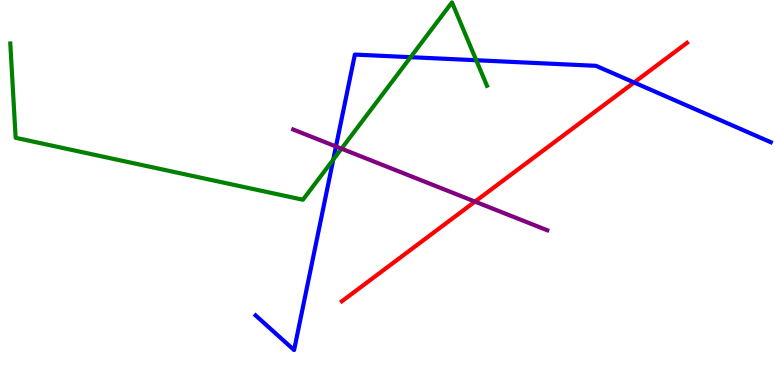[{'lines': ['blue', 'red'], 'intersections': [{'x': 8.18, 'y': 7.86}]}, {'lines': ['green', 'red'], 'intersections': []}, {'lines': ['purple', 'red'], 'intersections': [{'x': 6.13, 'y': 4.76}]}, {'lines': ['blue', 'green'], 'intersections': [{'x': 4.3, 'y': 5.85}, {'x': 5.3, 'y': 8.51}, {'x': 6.15, 'y': 8.44}]}, {'lines': ['blue', 'purple'], 'intersections': [{'x': 4.33, 'y': 6.2}]}, {'lines': ['green', 'purple'], 'intersections': [{'x': 4.41, 'y': 6.14}]}]